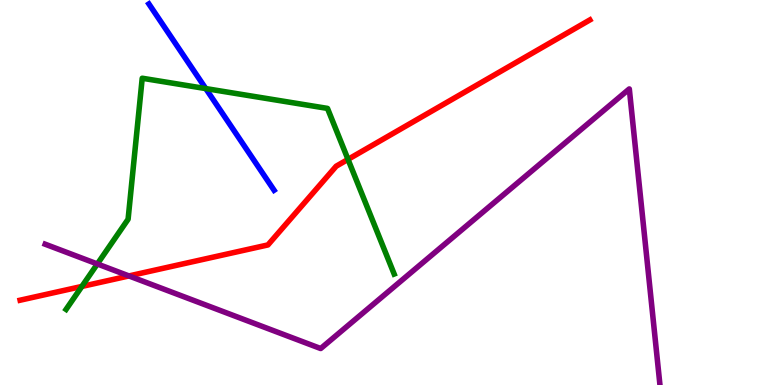[{'lines': ['blue', 'red'], 'intersections': []}, {'lines': ['green', 'red'], 'intersections': [{'x': 1.06, 'y': 2.56}, {'x': 4.49, 'y': 5.86}]}, {'lines': ['purple', 'red'], 'intersections': [{'x': 1.66, 'y': 2.83}]}, {'lines': ['blue', 'green'], 'intersections': [{'x': 2.66, 'y': 7.7}]}, {'lines': ['blue', 'purple'], 'intersections': []}, {'lines': ['green', 'purple'], 'intersections': [{'x': 1.26, 'y': 3.14}]}]